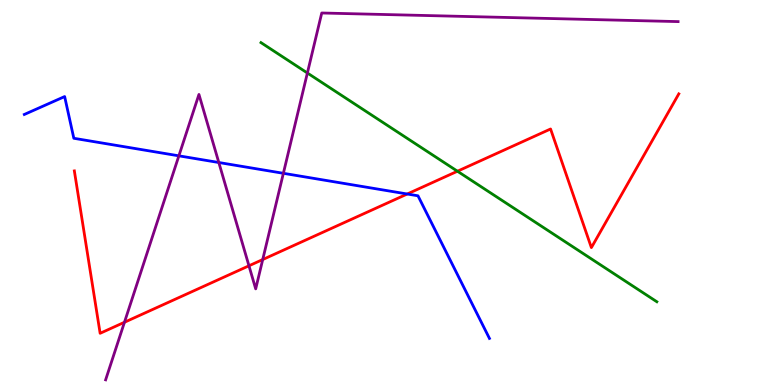[{'lines': ['blue', 'red'], 'intersections': [{'x': 5.25, 'y': 4.96}]}, {'lines': ['green', 'red'], 'intersections': [{'x': 5.9, 'y': 5.55}]}, {'lines': ['purple', 'red'], 'intersections': [{'x': 1.61, 'y': 1.63}, {'x': 3.21, 'y': 3.1}, {'x': 3.39, 'y': 3.26}]}, {'lines': ['blue', 'green'], 'intersections': []}, {'lines': ['blue', 'purple'], 'intersections': [{'x': 2.31, 'y': 5.95}, {'x': 2.82, 'y': 5.78}, {'x': 3.66, 'y': 5.5}]}, {'lines': ['green', 'purple'], 'intersections': [{'x': 3.97, 'y': 8.1}]}]